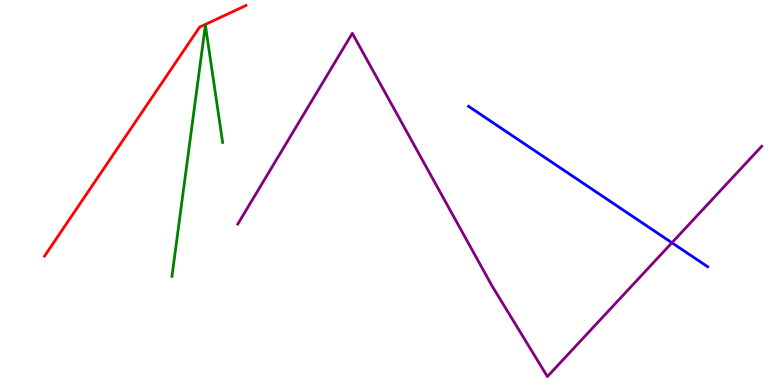[{'lines': ['blue', 'red'], 'intersections': []}, {'lines': ['green', 'red'], 'intersections': []}, {'lines': ['purple', 'red'], 'intersections': []}, {'lines': ['blue', 'green'], 'intersections': []}, {'lines': ['blue', 'purple'], 'intersections': [{'x': 8.67, 'y': 3.69}]}, {'lines': ['green', 'purple'], 'intersections': []}]